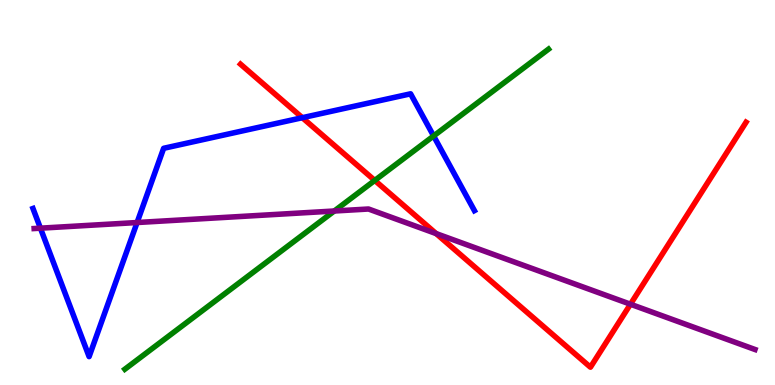[{'lines': ['blue', 'red'], 'intersections': [{'x': 3.9, 'y': 6.94}]}, {'lines': ['green', 'red'], 'intersections': [{'x': 4.84, 'y': 5.31}]}, {'lines': ['purple', 'red'], 'intersections': [{'x': 5.63, 'y': 3.93}, {'x': 8.13, 'y': 2.1}]}, {'lines': ['blue', 'green'], 'intersections': [{'x': 5.6, 'y': 6.47}]}, {'lines': ['blue', 'purple'], 'intersections': [{'x': 0.522, 'y': 4.07}, {'x': 1.77, 'y': 4.22}]}, {'lines': ['green', 'purple'], 'intersections': [{'x': 4.31, 'y': 4.52}]}]